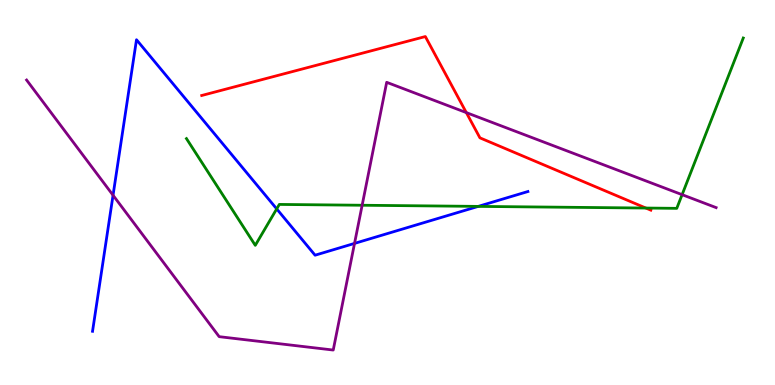[{'lines': ['blue', 'red'], 'intersections': []}, {'lines': ['green', 'red'], 'intersections': [{'x': 8.33, 'y': 4.6}]}, {'lines': ['purple', 'red'], 'intersections': [{'x': 6.02, 'y': 7.08}]}, {'lines': ['blue', 'green'], 'intersections': [{'x': 3.57, 'y': 4.57}, {'x': 6.17, 'y': 4.64}]}, {'lines': ['blue', 'purple'], 'intersections': [{'x': 1.46, 'y': 4.93}, {'x': 4.57, 'y': 3.68}]}, {'lines': ['green', 'purple'], 'intersections': [{'x': 4.67, 'y': 4.67}, {'x': 8.8, 'y': 4.94}]}]